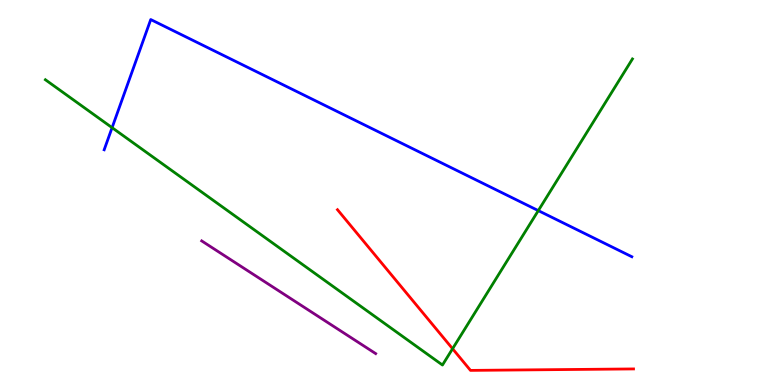[{'lines': ['blue', 'red'], 'intersections': []}, {'lines': ['green', 'red'], 'intersections': [{'x': 5.84, 'y': 0.942}]}, {'lines': ['purple', 'red'], 'intersections': []}, {'lines': ['blue', 'green'], 'intersections': [{'x': 1.45, 'y': 6.68}, {'x': 6.95, 'y': 4.53}]}, {'lines': ['blue', 'purple'], 'intersections': []}, {'lines': ['green', 'purple'], 'intersections': []}]